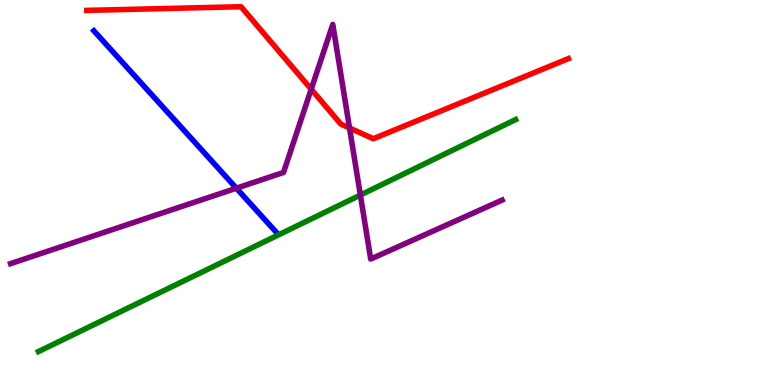[{'lines': ['blue', 'red'], 'intersections': []}, {'lines': ['green', 'red'], 'intersections': []}, {'lines': ['purple', 'red'], 'intersections': [{'x': 4.02, 'y': 7.68}, {'x': 4.51, 'y': 6.68}]}, {'lines': ['blue', 'green'], 'intersections': []}, {'lines': ['blue', 'purple'], 'intersections': [{'x': 3.05, 'y': 5.11}]}, {'lines': ['green', 'purple'], 'intersections': [{'x': 4.65, 'y': 4.93}]}]